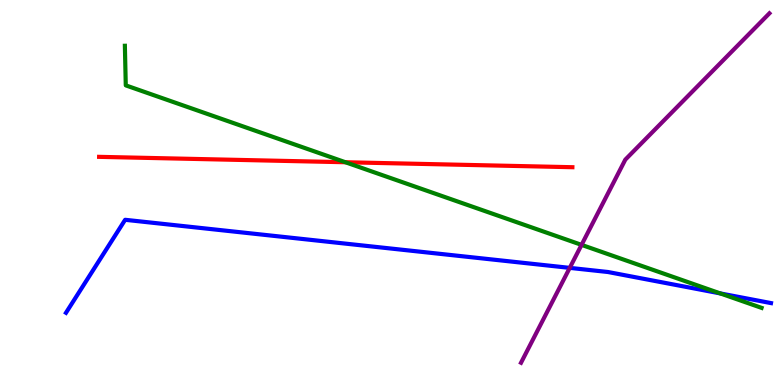[{'lines': ['blue', 'red'], 'intersections': []}, {'lines': ['green', 'red'], 'intersections': [{'x': 4.46, 'y': 5.79}]}, {'lines': ['purple', 'red'], 'intersections': []}, {'lines': ['blue', 'green'], 'intersections': [{'x': 9.29, 'y': 2.38}]}, {'lines': ['blue', 'purple'], 'intersections': [{'x': 7.35, 'y': 3.04}]}, {'lines': ['green', 'purple'], 'intersections': [{'x': 7.5, 'y': 3.64}]}]